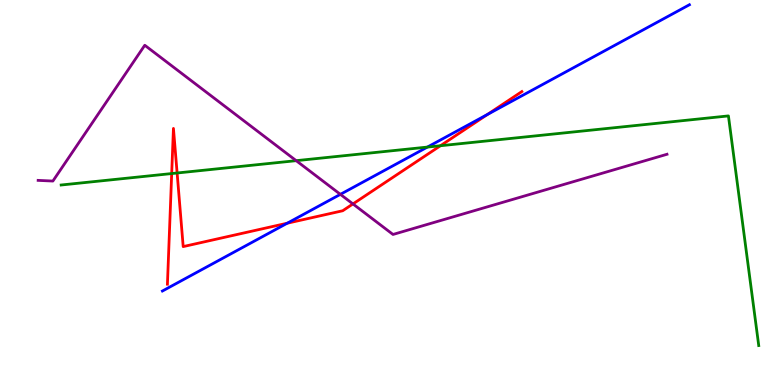[{'lines': ['blue', 'red'], 'intersections': [{'x': 3.71, 'y': 4.2}, {'x': 6.29, 'y': 7.03}]}, {'lines': ['green', 'red'], 'intersections': [{'x': 2.22, 'y': 5.49}, {'x': 2.29, 'y': 5.51}, {'x': 5.68, 'y': 6.21}]}, {'lines': ['purple', 'red'], 'intersections': [{'x': 4.55, 'y': 4.7}]}, {'lines': ['blue', 'green'], 'intersections': [{'x': 5.51, 'y': 6.18}]}, {'lines': ['blue', 'purple'], 'intersections': [{'x': 4.39, 'y': 4.95}]}, {'lines': ['green', 'purple'], 'intersections': [{'x': 3.82, 'y': 5.83}]}]